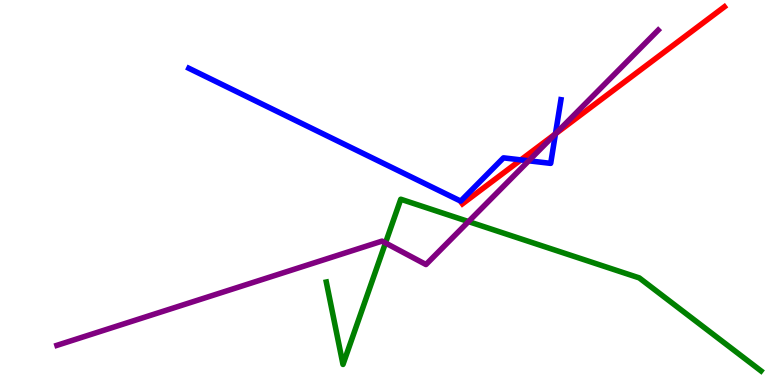[{'lines': ['blue', 'red'], 'intersections': [{'x': 6.72, 'y': 5.85}, {'x': 7.17, 'y': 6.52}]}, {'lines': ['green', 'red'], 'intersections': []}, {'lines': ['purple', 'red'], 'intersections': [{'x': 7.17, 'y': 6.52}]}, {'lines': ['blue', 'green'], 'intersections': []}, {'lines': ['blue', 'purple'], 'intersections': [{'x': 6.82, 'y': 5.82}, {'x': 7.17, 'y': 6.52}]}, {'lines': ['green', 'purple'], 'intersections': [{'x': 4.97, 'y': 3.69}, {'x': 6.05, 'y': 4.24}]}]